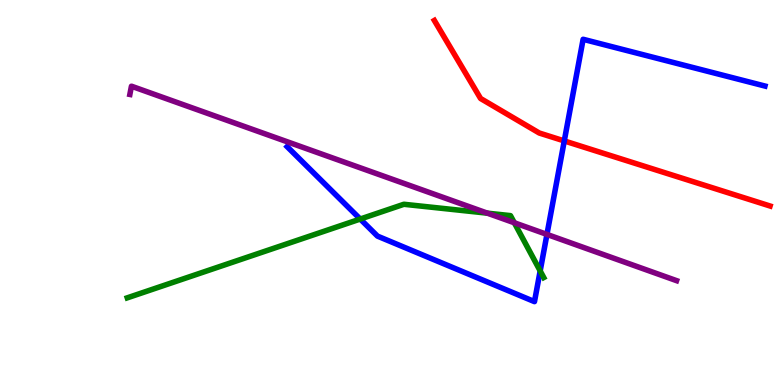[{'lines': ['blue', 'red'], 'intersections': [{'x': 7.28, 'y': 6.34}]}, {'lines': ['green', 'red'], 'intersections': []}, {'lines': ['purple', 'red'], 'intersections': []}, {'lines': ['blue', 'green'], 'intersections': [{'x': 4.65, 'y': 4.31}, {'x': 6.97, 'y': 2.96}]}, {'lines': ['blue', 'purple'], 'intersections': [{'x': 7.06, 'y': 3.91}]}, {'lines': ['green', 'purple'], 'intersections': [{'x': 6.29, 'y': 4.46}, {'x': 6.64, 'y': 4.21}]}]